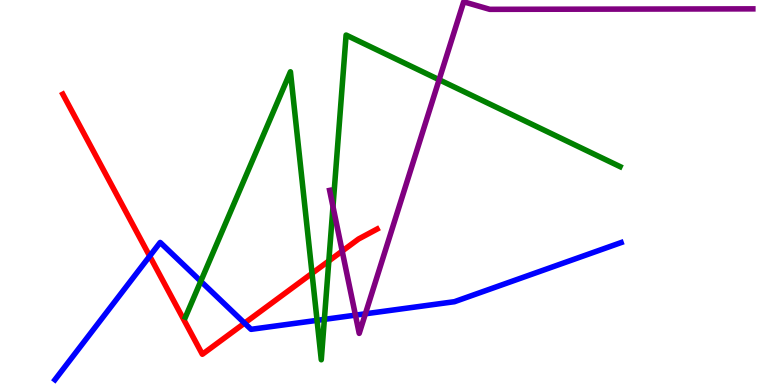[{'lines': ['blue', 'red'], 'intersections': [{'x': 1.93, 'y': 3.35}, {'x': 3.16, 'y': 1.61}]}, {'lines': ['green', 'red'], 'intersections': [{'x': 4.03, 'y': 2.9}, {'x': 4.24, 'y': 3.22}]}, {'lines': ['purple', 'red'], 'intersections': [{'x': 4.42, 'y': 3.48}]}, {'lines': ['blue', 'green'], 'intersections': [{'x': 2.59, 'y': 2.69}, {'x': 4.09, 'y': 1.68}, {'x': 4.19, 'y': 1.7}]}, {'lines': ['blue', 'purple'], 'intersections': [{'x': 4.59, 'y': 1.81}, {'x': 4.71, 'y': 1.85}]}, {'lines': ['green', 'purple'], 'intersections': [{'x': 4.3, 'y': 4.63}, {'x': 5.67, 'y': 7.93}]}]